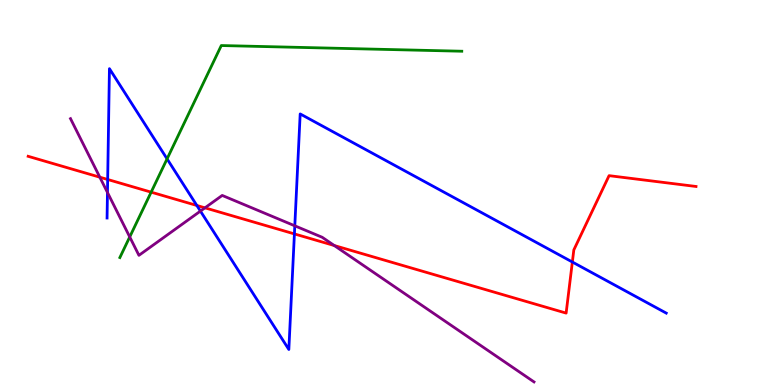[{'lines': ['blue', 'red'], 'intersections': [{'x': 1.39, 'y': 5.34}, {'x': 2.54, 'y': 4.66}, {'x': 3.8, 'y': 3.92}, {'x': 7.39, 'y': 3.19}]}, {'lines': ['green', 'red'], 'intersections': [{'x': 1.95, 'y': 5.01}]}, {'lines': ['purple', 'red'], 'intersections': [{'x': 1.29, 'y': 5.4}, {'x': 2.64, 'y': 4.6}, {'x': 4.31, 'y': 3.62}]}, {'lines': ['blue', 'green'], 'intersections': [{'x': 2.16, 'y': 5.87}]}, {'lines': ['blue', 'purple'], 'intersections': [{'x': 1.39, 'y': 5.0}, {'x': 2.59, 'y': 4.52}, {'x': 3.8, 'y': 4.13}]}, {'lines': ['green', 'purple'], 'intersections': [{'x': 1.67, 'y': 3.85}]}]